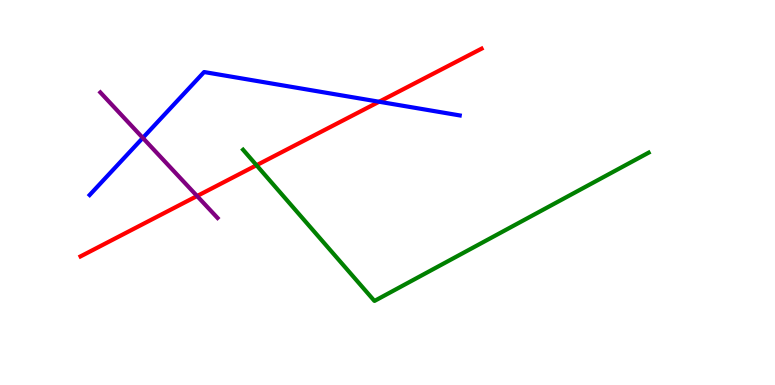[{'lines': ['blue', 'red'], 'intersections': [{'x': 4.89, 'y': 7.36}]}, {'lines': ['green', 'red'], 'intersections': [{'x': 3.31, 'y': 5.71}]}, {'lines': ['purple', 'red'], 'intersections': [{'x': 2.54, 'y': 4.91}]}, {'lines': ['blue', 'green'], 'intersections': []}, {'lines': ['blue', 'purple'], 'intersections': [{'x': 1.84, 'y': 6.42}]}, {'lines': ['green', 'purple'], 'intersections': []}]